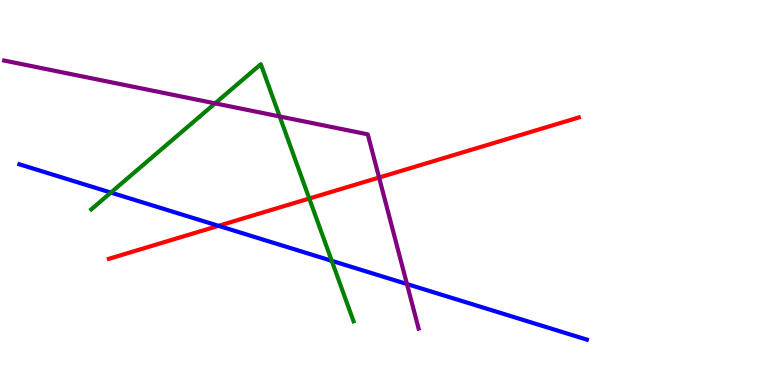[{'lines': ['blue', 'red'], 'intersections': [{'x': 2.82, 'y': 4.13}]}, {'lines': ['green', 'red'], 'intersections': [{'x': 3.99, 'y': 4.84}]}, {'lines': ['purple', 'red'], 'intersections': [{'x': 4.89, 'y': 5.39}]}, {'lines': ['blue', 'green'], 'intersections': [{'x': 1.43, 'y': 5.0}, {'x': 4.28, 'y': 3.23}]}, {'lines': ['blue', 'purple'], 'intersections': [{'x': 5.25, 'y': 2.62}]}, {'lines': ['green', 'purple'], 'intersections': [{'x': 2.78, 'y': 7.32}, {'x': 3.61, 'y': 6.98}]}]